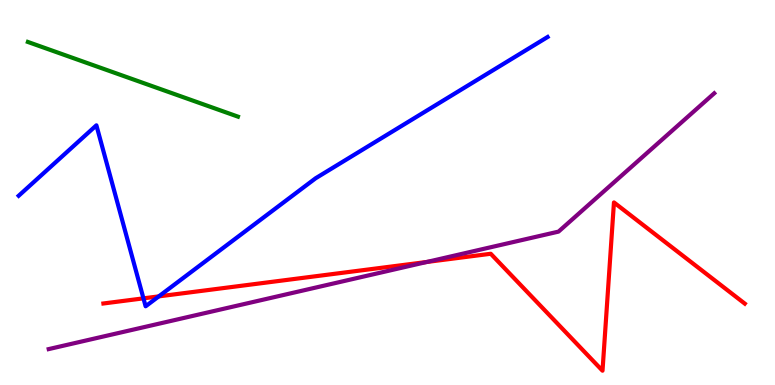[{'lines': ['blue', 'red'], 'intersections': [{'x': 1.85, 'y': 2.25}, {'x': 2.05, 'y': 2.3}]}, {'lines': ['green', 'red'], 'intersections': []}, {'lines': ['purple', 'red'], 'intersections': [{'x': 5.51, 'y': 3.2}]}, {'lines': ['blue', 'green'], 'intersections': []}, {'lines': ['blue', 'purple'], 'intersections': []}, {'lines': ['green', 'purple'], 'intersections': []}]